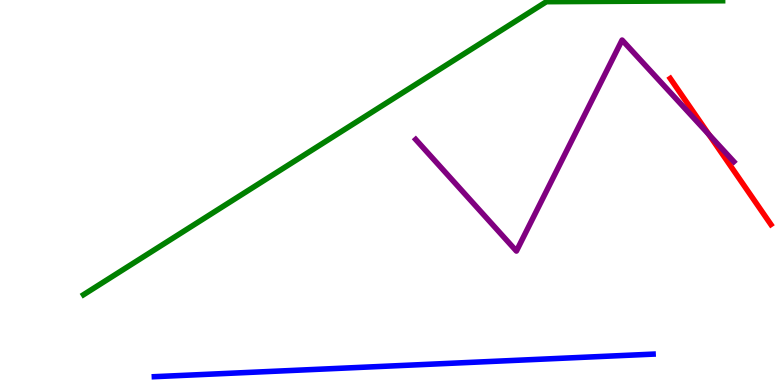[{'lines': ['blue', 'red'], 'intersections': []}, {'lines': ['green', 'red'], 'intersections': []}, {'lines': ['purple', 'red'], 'intersections': [{'x': 9.15, 'y': 6.51}]}, {'lines': ['blue', 'green'], 'intersections': []}, {'lines': ['blue', 'purple'], 'intersections': []}, {'lines': ['green', 'purple'], 'intersections': []}]